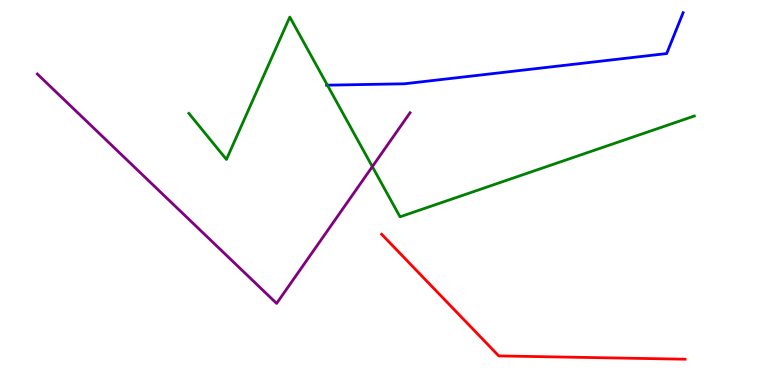[{'lines': ['blue', 'red'], 'intersections': []}, {'lines': ['green', 'red'], 'intersections': []}, {'lines': ['purple', 'red'], 'intersections': []}, {'lines': ['blue', 'green'], 'intersections': [{'x': 4.22, 'y': 7.79}]}, {'lines': ['blue', 'purple'], 'intersections': []}, {'lines': ['green', 'purple'], 'intersections': [{'x': 4.8, 'y': 5.67}]}]